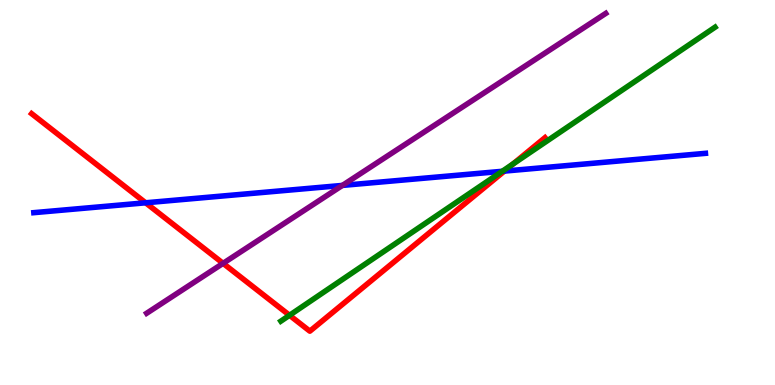[{'lines': ['blue', 'red'], 'intersections': [{'x': 1.88, 'y': 4.73}, {'x': 6.51, 'y': 5.56}]}, {'lines': ['green', 'red'], 'intersections': [{'x': 3.74, 'y': 1.81}, {'x': 6.62, 'y': 5.74}]}, {'lines': ['purple', 'red'], 'intersections': [{'x': 2.88, 'y': 3.16}]}, {'lines': ['blue', 'green'], 'intersections': [{'x': 6.48, 'y': 5.55}]}, {'lines': ['blue', 'purple'], 'intersections': [{'x': 4.42, 'y': 5.18}]}, {'lines': ['green', 'purple'], 'intersections': []}]